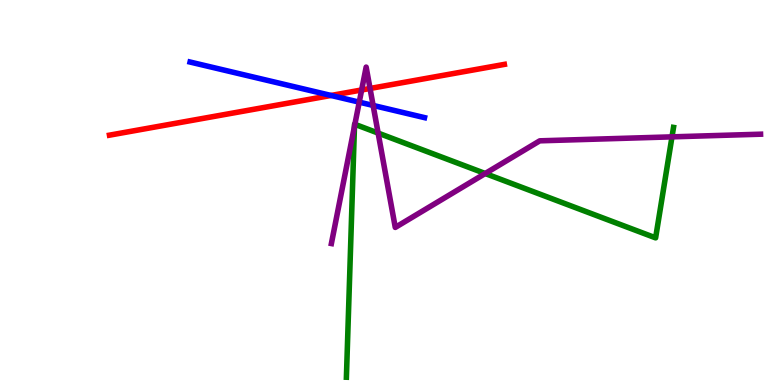[{'lines': ['blue', 'red'], 'intersections': [{'x': 4.27, 'y': 7.52}]}, {'lines': ['green', 'red'], 'intersections': []}, {'lines': ['purple', 'red'], 'intersections': [{'x': 4.67, 'y': 7.66}, {'x': 4.77, 'y': 7.7}]}, {'lines': ['blue', 'green'], 'intersections': []}, {'lines': ['blue', 'purple'], 'intersections': [{'x': 4.64, 'y': 7.35}, {'x': 4.81, 'y': 7.26}]}, {'lines': ['green', 'purple'], 'intersections': [{'x': 4.57, 'y': 6.72}, {'x': 4.58, 'y': 6.77}, {'x': 4.88, 'y': 6.54}, {'x': 6.26, 'y': 5.49}, {'x': 8.67, 'y': 6.45}]}]